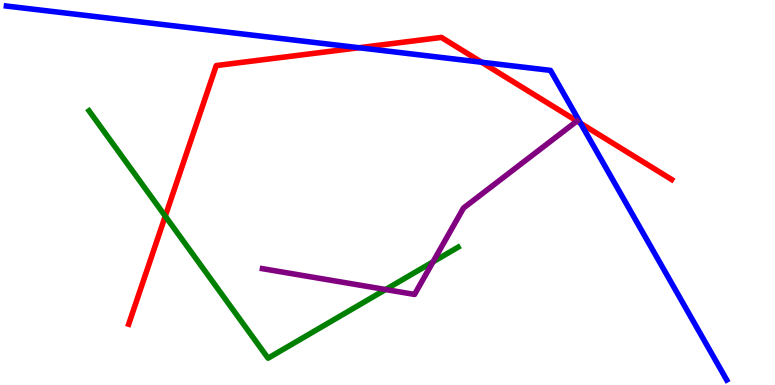[{'lines': ['blue', 'red'], 'intersections': [{'x': 4.63, 'y': 8.76}, {'x': 6.21, 'y': 8.38}, {'x': 7.49, 'y': 6.8}]}, {'lines': ['green', 'red'], 'intersections': [{'x': 2.13, 'y': 4.39}]}, {'lines': ['purple', 'red'], 'intersections': [{'x': 7.44, 'y': 6.86}]}, {'lines': ['blue', 'green'], 'intersections': []}, {'lines': ['blue', 'purple'], 'intersections': []}, {'lines': ['green', 'purple'], 'intersections': [{'x': 4.98, 'y': 2.48}, {'x': 5.59, 'y': 3.2}]}]